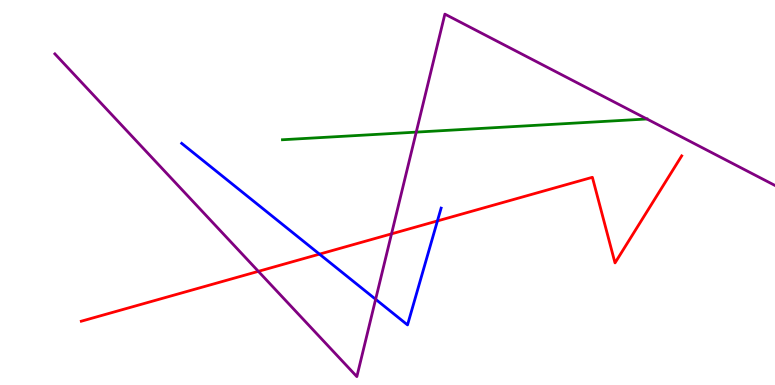[{'lines': ['blue', 'red'], 'intersections': [{'x': 4.12, 'y': 3.4}, {'x': 5.64, 'y': 4.26}]}, {'lines': ['green', 'red'], 'intersections': []}, {'lines': ['purple', 'red'], 'intersections': [{'x': 3.33, 'y': 2.95}, {'x': 5.05, 'y': 3.93}]}, {'lines': ['blue', 'green'], 'intersections': []}, {'lines': ['blue', 'purple'], 'intersections': [{'x': 4.85, 'y': 2.23}]}, {'lines': ['green', 'purple'], 'intersections': [{'x': 5.37, 'y': 6.57}, {'x': 8.35, 'y': 6.91}]}]